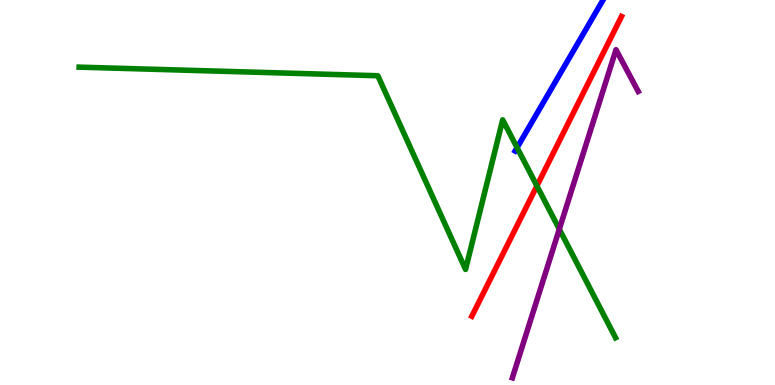[{'lines': ['blue', 'red'], 'intersections': []}, {'lines': ['green', 'red'], 'intersections': [{'x': 6.93, 'y': 5.17}]}, {'lines': ['purple', 'red'], 'intersections': []}, {'lines': ['blue', 'green'], 'intersections': [{'x': 6.67, 'y': 6.17}]}, {'lines': ['blue', 'purple'], 'intersections': []}, {'lines': ['green', 'purple'], 'intersections': [{'x': 7.22, 'y': 4.05}]}]